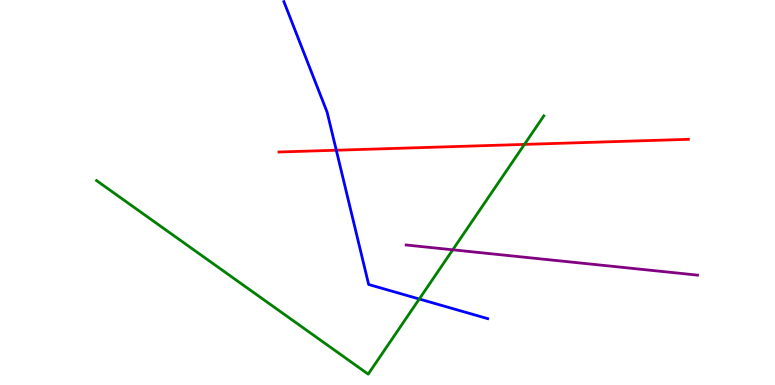[{'lines': ['blue', 'red'], 'intersections': [{'x': 4.34, 'y': 6.1}]}, {'lines': ['green', 'red'], 'intersections': [{'x': 6.77, 'y': 6.25}]}, {'lines': ['purple', 'red'], 'intersections': []}, {'lines': ['blue', 'green'], 'intersections': [{'x': 5.41, 'y': 2.23}]}, {'lines': ['blue', 'purple'], 'intersections': []}, {'lines': ['green', 'purple'], 'intersections': [{'x': 5.84, 'y': 3.51}]}]